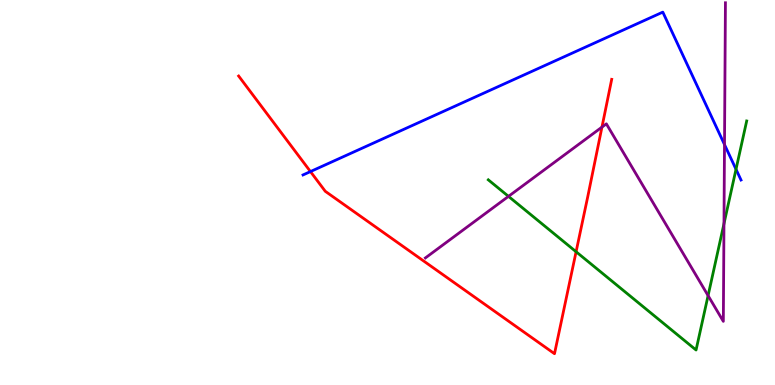[{'lines': ['blue', 'red'], 'intersections': [{'x': 4.01, 'y': 5.54}]}, {'lines': ['green', 'red'], 'intersections': [{'x': 7.43, 'y': 3.46}]}, {'lines': ['purple', 'red'], 'intersections': [{'x': 7.77, 'y': 6.7}]}, {'lines': ['blue', 'green'], 'intersections': [{'x': 9.5, 'y': 5.6}]}, {'lines': ['blue', 'purple'], 'intersections': [{'x': 9.35, 'y': 6.24}]}, {'lines': ['green', 'purple'], 'intersections': [{'x': 6.56, 'y': 4.9}, {'x': 9.14, 'y': 2.32}, {'x': 9.34, 'y': 4.19}]}]